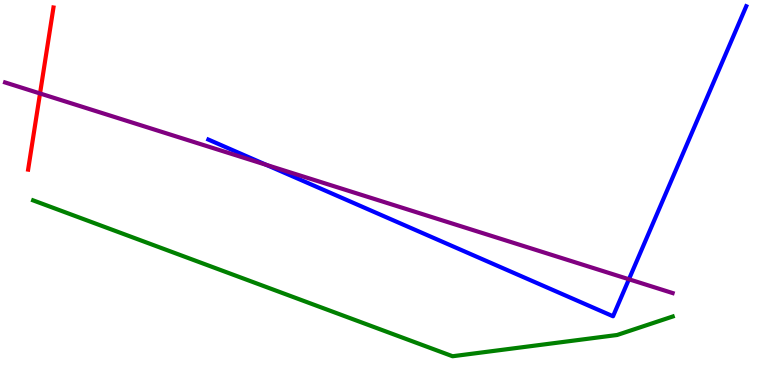[{'lines': ['blue', 'red'], 'intersections': []}, {'lines': ['green', 'red'], 'intersections': []}, {'lines': ['purple', 'red'], 'intersections': [{'x': 0.516, 'y': 7.57}]}, {'lines': ['blue', 'green'], 'intersections': []}, {'lines': ['blue', 'purple'], 'intersections': [{'x': 3.44, 'y': 5.72}, {'x': 8.12, 'y': 2.75}]}, {'lines': ['green', 'purple'], 'intersections': []}]